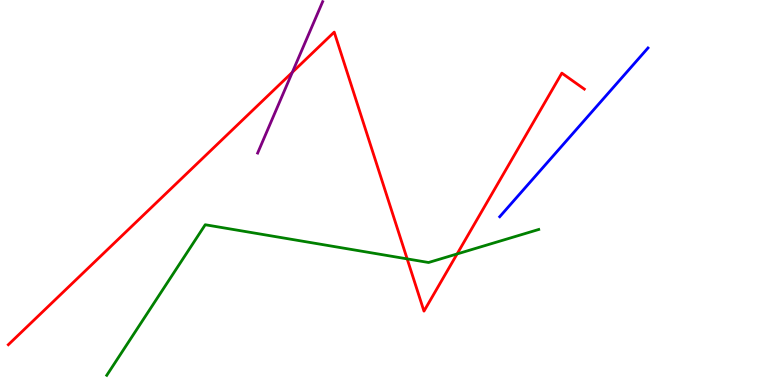[{'lines': ['blue', 'red'], 'intersections': []}, {'lines': ['green', 'red'], 'intersections': [{'x': 5.25, 'y': 3.28}, {'x': 5.9, 'y': 3.4}]}, {'lines': ['purple', 'red'], 'intersections': [{'x': 3.77, 'y': 8.12}]}, {'lines': ['blue', 'green'], 'intersections': []}, {'lines': ['blue', 'purple'], 'intersections': []}, {'lines': ['green', 'purple'], 'intersections': []}]